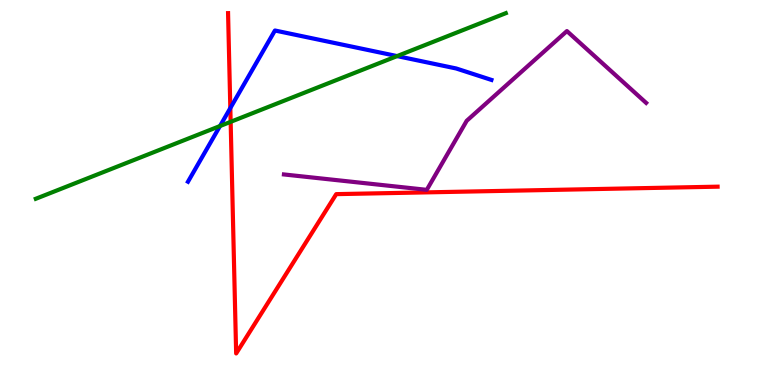[{'lines': ['blue', 'red'], 'intersections': [{'x': 2.97, 'y': 7.19}]}, {'lines': ['green', 'red'], 'intersections': [{'x': 2.98, 'y': 6.84}]}, {'lines': ['purple', 'red'], 'intersections': []}, {'lines': ['blue', 'green'], 'intersections': [{'x': 2.84, 'y': 6.73}, {'x': 5.12, 'y': 8.54}]}, {'lines': ['blue', 'purple'], 'intersections': []}, {'lines': ['green', 'purple'], 'intersections': []}]